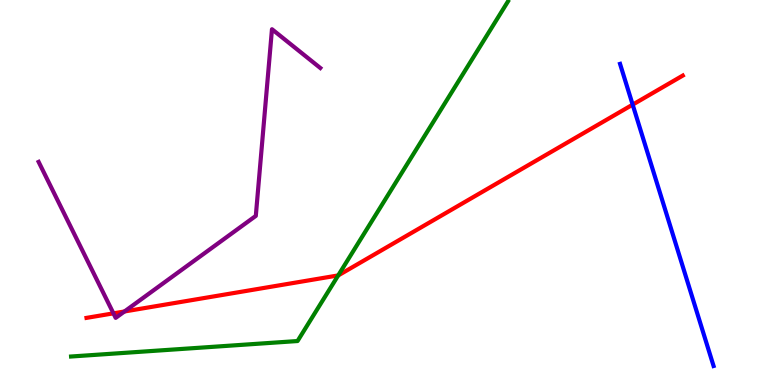[{'lines': ['blue', 'red'], 'intersections': [{'x': 8.16, 'y': 7.28}]}, {'lines': ['green', 'red'], 'intersections': [{'x': 4.36, 'y': 2.85}]}, {'lines': ['purple', 'red'], 'intersections': [{'x': 1.46, 'y': 1.86}, {'x': 1.61, 'y': 1.91}]}, {'lines': ['blue', 'green'], 'intersections': []}, {'lines': ['blue', 'purple'], 'intersections': []}, {'lines': ['green', 'purple'], 'intersections': []}]